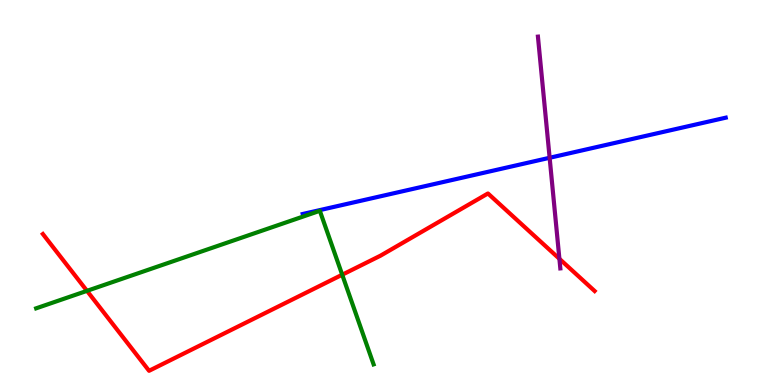[{'lines': ['blue', 'red'], 'intersections': []}, {'lines': ['green', 'red'], 'intersections': [{'x': 1.12, 'y': 2.45}, {'x': 4.42, 'y': 2.86}]}, {'lines': ['purple', 'red'], 'intersections': [{'x': 7.22, 'y': 3.28}]}, {'lines': ['blue', 'green'], 'intersections': []}, {'lines': ['blue', 'purple'], 'intersections': [{'x': 7.09, 'y': 5.9}]}, {'lines': ['green', 'purple'], 'intersections': []}]